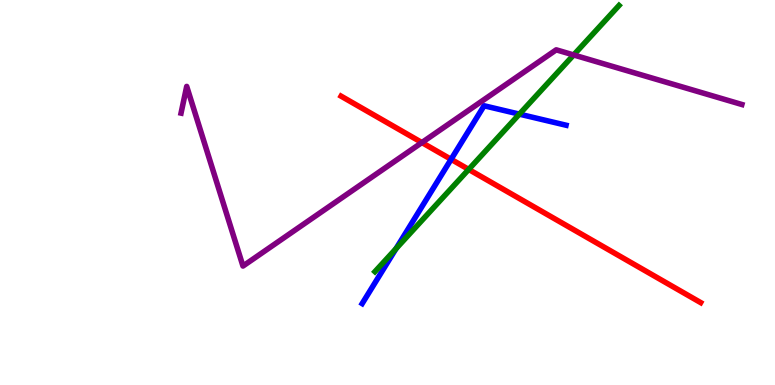[{'lines': ['blue', 'red'], 'intersections': [{'x': 5.82, 'y': 5.86}]}, {'lines': ['green', 'red'], 'intersections': [{'x': 6.05, 'y': 5.6}]}, {'lines': ['purple', 'red'], 'intersections': [{'x': 5.44, 'y': 6.3}]}, {'lines': ['blue', 'green'], 'intersections': [{'x': 5.11, 'y': 3.54}, {'x': 6.7, 'y': 7.04}]}, {'lines': ['blue', 'purple'], 'intersections': []}, {'lines': ['green', 'purple'], 'intersections': [{'x': 7.4, 'y': 8.57}]}]